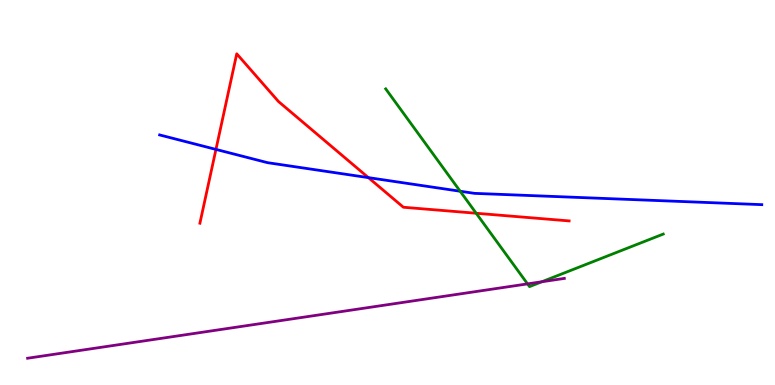[{'lines': ['blue', 'red'], 'intersections': [{'x': 2.79, 'y': 6.12}, {'x': 4.75, 'y': 5.39}]}, {'lines': ['green', 'red'], 'intersections': [{'x': 6.14, 'y': 4.46}]}, {'lines': ['purple', 'red'], 'intersections': []}, {'lines': ['blue', 'green'], 'intersections': [{'x': 5.94, 'y': 5.03}]}, {'lines': ['blue', 'purple'], 'intersections': []}, {'lines': ['green', 'purple'], 'intersections': [{'x': 6.81, 'y': 2.63}, {'x': 6.99, 'y': 2.68}]}]